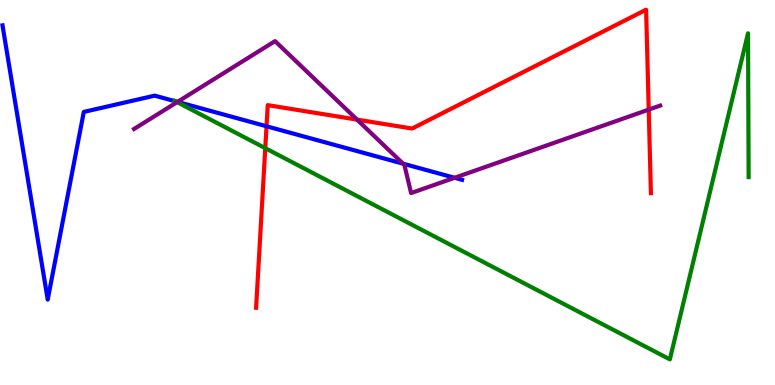[{'lines': ['blue', 'red'], 'intersections': [{'x': 3.44, 'y': 6.72}]}, {'lines': ['green', 'red'], 'intersections': [{'x': 3.42, 'y': 6.15}]}, {'lines': ['purple', 'red'], 'intersections': [{'x': 4.61, 'y': 6.89}, {'x': 8.37, 'y': 7.15}]}, {'lines': ['blue', 'green'], 'intersections': [{'x': 2.27, 'y': 7.37}]}, {'lines': ['blue', 'purple'], 'intersections': [{'x': 2.29, 'y': 7.35}, {'x': 5.2, 'y': 5.75}, {'x': 5.87, 'y': 5.38}]}, {'lines': ['green', 'purple'], 'intersections': [{'x': 2.29, 'y': 7.35}]}]